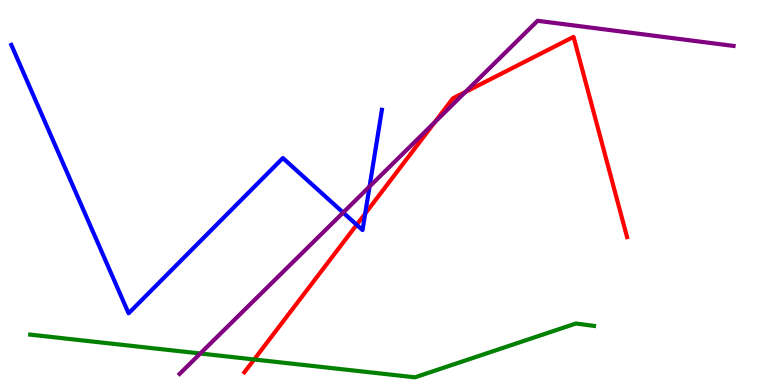[{'lines': ['blue', 'red'], 'intersections': [{'x': 4.6, 'y': 4.16}, {'x': 4.71, 'y': 4.45}]}, {'lines': ['green', 'red'], 'intersections': [{'x': 3.28, 'y': 0.663}]}, {'lines': ['purple', 'red'], 'intersections': [{'x': 5.61, 'y': 6.82}, {'x': 6.01, 'y': 7.61}]}, {'lines': ['blue', 'green'], 'intersections': []}, {'lines': ['blue', 'purple'], 'intersections': [{'x': 4.43, 'y': 4.48}, {'x': 4.77, 'y': 5.15}]}, {'lines': ['green', 'purple'], 'intersections': [{'x': 2.58, 'y': 0.818}]}]